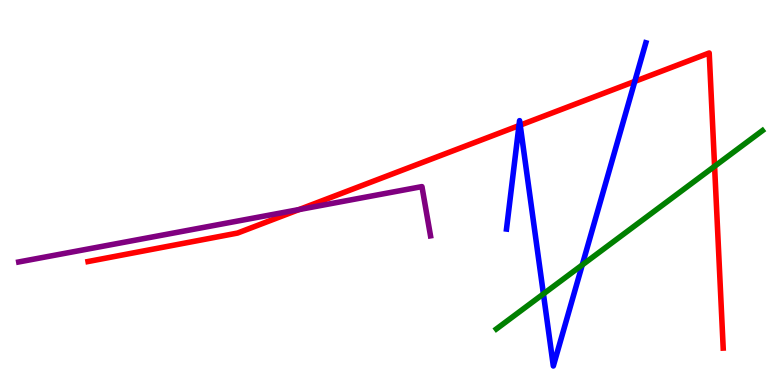[{'lines': ['blue', 'red'], 'intersections': [{'x': 6.7, 'y': 6.74}, {'x': 6.71, 'y': 6.75}, {'x': 8.19, 'y': 7.89}]}, {'lines': ['green', 'red'], 'intersections': [{'x': 9.22, 'y': 5.68}]}, {'lines': ['purple', 'red'], 'intersections': [{'x': 3.86, 'y': 4.56}]}, {'lines': ['blue', 'green'], 'intersections': [{'x': 7.01, 'y': 2.37}, {'x': 7.51, 'y': 3.12}]}, {'lines': ['blue', 'purple'], 'intersections': []}, {'lines': ['green', 'purple'], 'intersections': []}]